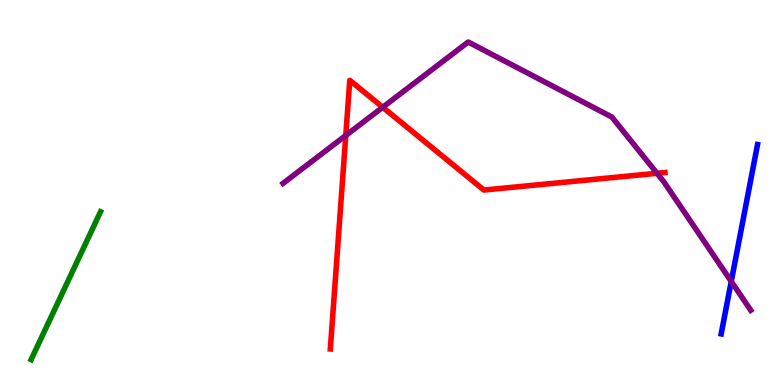[{'lines': ['blue', 'red'], 'intersections': []}, {'lines': ['green', 'red'], 'intersections': []}, {'lines': ['purple', 'red'], 'intersections': [{'x': 4.46, 'y': 6.48}, {'x': 4.94, 'y': 7.21}, {'x': 8.48, 'y': 5.5}]}, {'lines': ['blue', 'green'], 'intersections': []}, {'lines': ['blue', 'purple'], 'intersections': [{'x': 9.44, 'y': 2.69}]}, {'lines': ['green', 'purple'], 'intersections': []}]